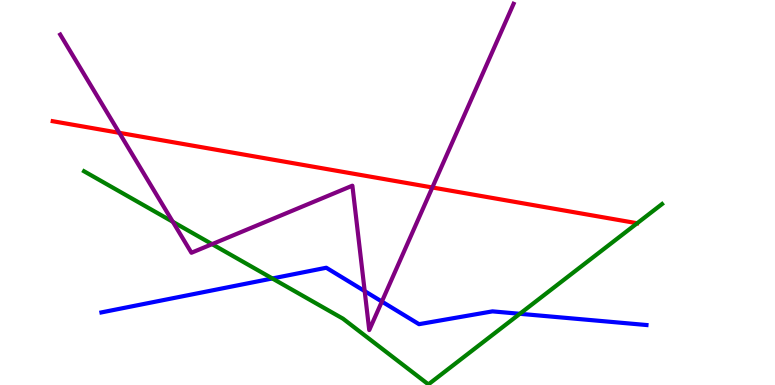[{'lines': ['blue', 'red'], 'intersections': []}, {'lines': ['green', 'red'], 'intersections': []}, {'lines': ['purple', 'red'], 'intersections': [{'x': 1.54, 'y': 6.55}, {'x': 5.58, 'y': 5.13}]}, {'lines': ['blue', 'green'], 'intersections': [{'x': 3.51, 'y': 2.77}, {'x': 6.71, 'y': 1.85}]}, {'lines': ['blue', 'purple'], 'intersections': [{'x': 4.71, 'y': 2.44}, {'x': 4.93, 'y': 2.17}]}, {'lines': ['green', 'purple'], 'intersections': [{'x': 2.23, 'y': 4.24}, {'x': 2.74, 'y': 3.66}]}]